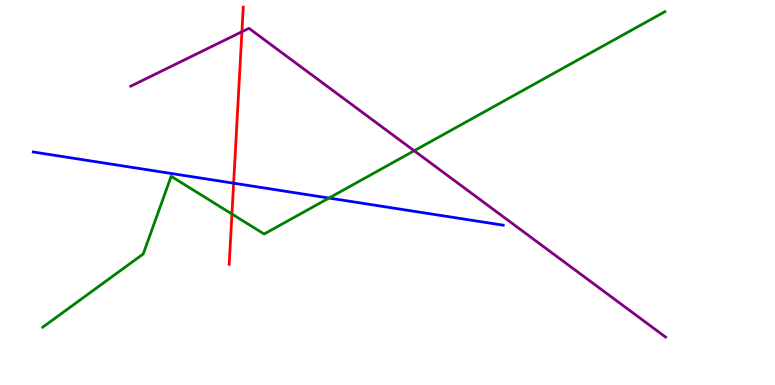[{'lines': ['blue', 'red'], 'intersections': [{'x': 3.01, 'y': 5.24}]}, {'lines': ['green', 'red'], 'intersections': [{'x': 2.99, 'y': 4.44}]}, {'lines': ['purple', 'red'], 'intersections': [{'x': 3.12, 'y': 9.18}]}, {'lines': ['blue', 'green'], 'intersections': [{'x': 4.24, 'y': 4.86}]}, {'lines': ['blue', 'purple'], 'intersections': []}, {'lines': ['green', 'purple'], 'intersections': [{'x': 5.34, 'y': 6.08}]}]